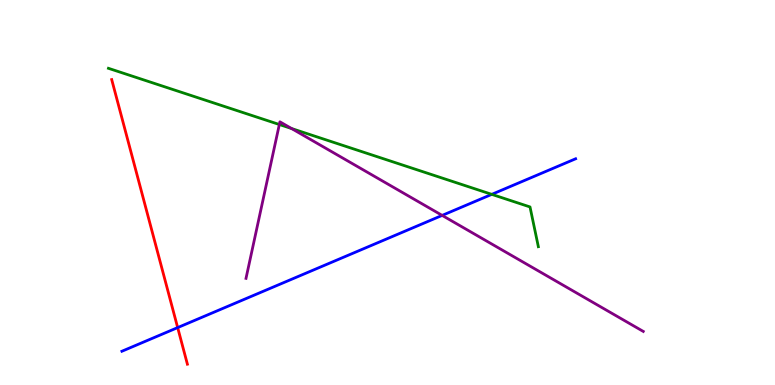[{'lines': ['blue', 'red'], 'intersections': [{'x': 2.29, 'y': 1.49}]}, {'lines': ['green', 'red'], 'intersections': []}, {'lines': ['purple', 'red'], 'intersections': []}, {'lines': ['blue', 'green'], 'intersections': [{'x': 6.35, 'y': 4.95}]}, {'lines': ['blue', 'purple'], 'intersections': [{'x': 5.71, 'y': 4.41}]}, {'lines': ['green', 'purple'], 'intersections': [{'x': 3.6, 'y': 6.77}, {'x': 3.76, 'y': 6.66}]}]